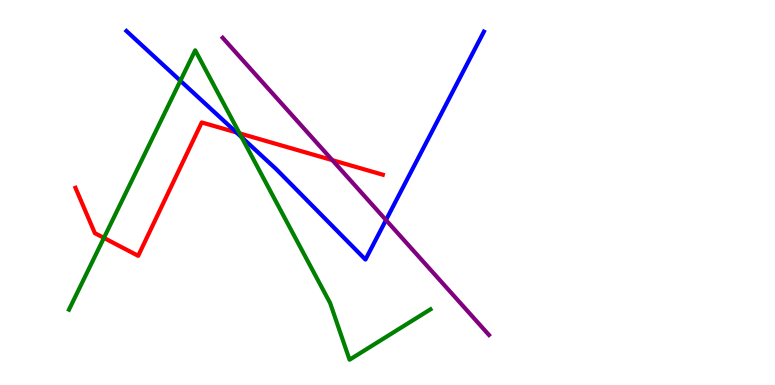[{'lines': ['blue', 'red'], 'intersections': [{'x': 3.05, 'y': 6.56}]}, {'lines': ['green', 'red'], 'intersections': [{'x': 1.34, 'y': 3.82}, {'x': 3.09, 'y': 6.54}]}, {'lines': ['purple', 'red'], 'intersections': [{'x': 4.29, 'y': 5.84}]}, {'lines': ['blue', 'green'], 'intersections': [{'x': 2.33, 'y': 7.9}, {'x': 3.12, 'y': 6.44}]}, {'lines': ['blue', 'purple'], 'intersections': [{'x': 4.98, 'y': 4.28}]}, {'lines': ['green', 'purple'], 'intersections': []}]